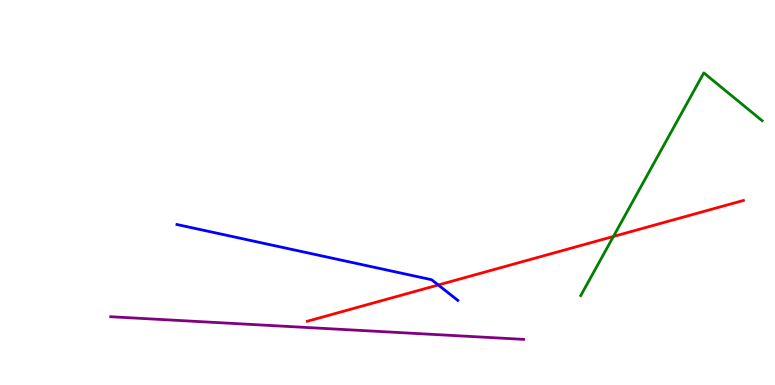[{'lines': ['blue', 'red'], 'intersections': [{'x': 5.66, 'y': 2.6}]}, {'lines': ['green', 'red'], 'intersections': [{'x': 7.92, 'y': 3.86}]}, {'lines': ['purple', 'red'], 'intersections': []}, {'lines': ['blue', 'green'], 'intersections': []}, {'lines': ['blue', 'purple'], 'intersections': []}, {'lines': ['green', 'purple'], 'intersections': []}]